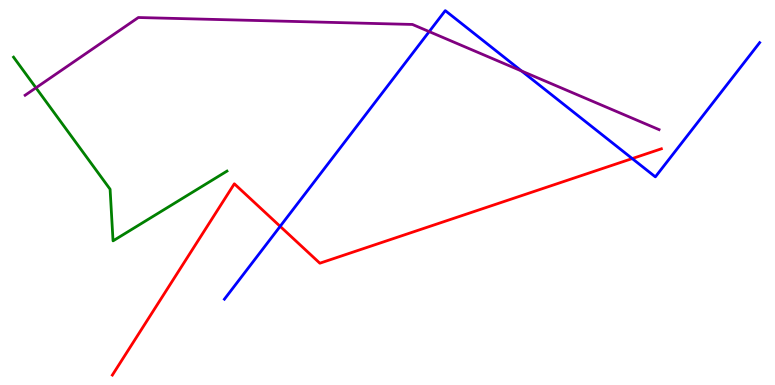[{'lines': ['blue', 'red'], 'intersections': [{'x': 3.61, 'y': 4.12}, {'x': 8.16, 'y': 5.88}]}, {'lines': ['green', 'red'], 'intersections': []}, {'lines': ['purple', 'red'], 'intersections': []}, {'lines': ['blue', 'green'], 'intersections': []}, {'lines': ['blue', 'purple'], 'intersections': [{'x': 5.54, 'y': 9.18}, {'x': 6.73, 'y': 8.16}]}, {'lines': ['green', 'purple'], 'intersections': [{'x': 0.464, 'y': 7.72}]}]